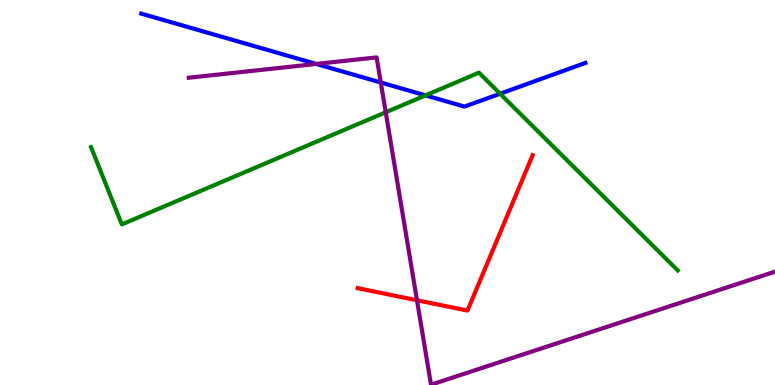[{'lines': ['blue', 'red'], 'intersections': []}, {'lines': ['green', 'red'], 'intersections': []}, {'lines': ['purple', 'red'], 'intersections': [{'x': 5.38, 'y': 2.2}]}, {'lines': ['blue', 'green'], 'intersections': [{'x': 5.49, 'y': 7.52}, {'x': 6.45, 'y': 7.57}]}, {'lines': ['blue', 'purple'], 'intersections': [{'x': 4.08, 'y': 8.34}, {'x': 4.91, 'y': 7.86}]}, {'lines': ['green', 'purple'], 'intersections': [{'x': 4.98, 'y': 7.08}]}]